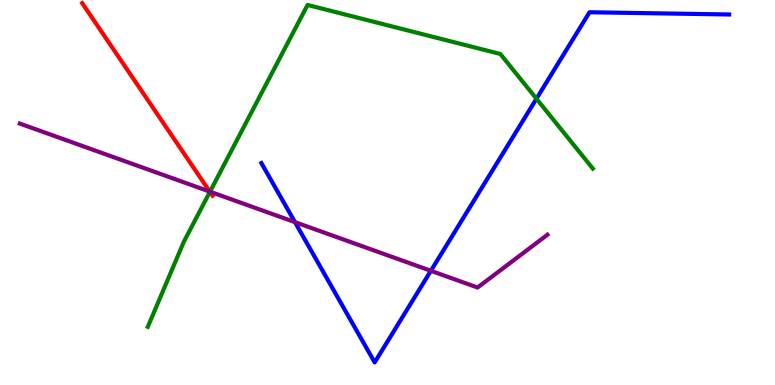[{'lines': ['blue', 'red'], 'intersections': []}, {'lines': ['green', 'red'], 'intersections': [{'x': 2.71, 'y': 5.02}]}, {'lines': ['purple', 'red'], 'intersections': [{'x': 2.71, 'y': 5.02}]}, {'lines': ['blue', 'green'], 'intersections': [{'x': 6.92, 'y': 7.44}]}, {'lines': ['blue', 'purple'], 'intersections': [{'x': 3.81, 'y': 4.23}, {'x': 5.56, 'y': 2.97}]}, {'lines': ['green', 'purple'], 'intersections': [{'x': 2.71, 'y': 5.02}]}]